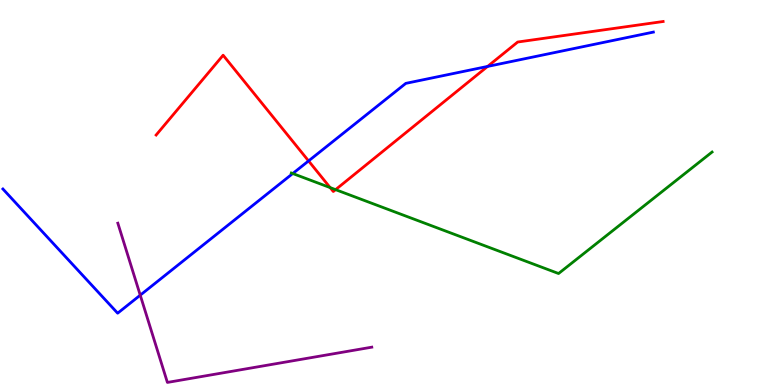[{'lines': ['blue', 'red'], 'intersections': [{'x': 3.98, 'y': 5.82}, {'x': 6.29, 'y': 8.27}]}, {'lines': ['green', 'red'], 'intersections': [{'x': 4.26, 'y': 5.13}, {'x': 4.33, 'y': 5.07}]}, {'lines': ['purple', 'red'], 'intersections': []}, {'lines': ['blue', 'green'], 'intersections': [{'x': 3.78, 'y': 5.49}]}, {'lines': ['blue', 'purple'], 'intersections': [{'x': 1.81, 'y': 2.33}]}, {'lines': ['green', 'purple'], 'intersections': []}]